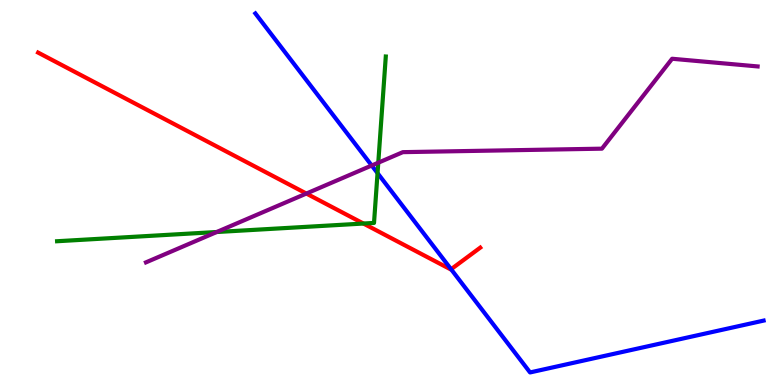[{'lines': ['blue', 'red'], 'intersections': [{'x': 5.82, 'y': 3.01}]}, {'lines': ['green', 'red'], 'intersections': [{'x': 4.69, 'y': 4.19}]}, {'lines': ['purple', 'red'], 'intersections': [{'x': 3.95, 'y': 4.97}]}, {'lines': ['blue', 'green'], 'intersections': [{'x': 4.87, 'y': 5.5}]}, {'lines': ['blue', 'purple'], 'intersections': [{'x': 4.8, 'y': 5.7}]}, {'lines': ['green', 'purple'], 'intersections': [{'x': 2.8, 'y': 3.97}, {'x': 4.88, 'y': 5.77}]}]